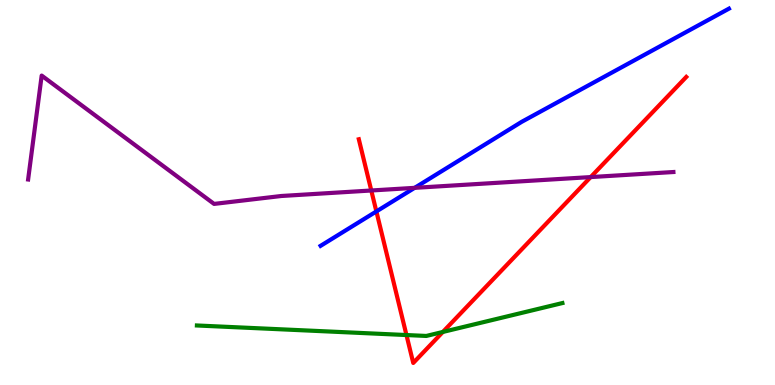[{'lines': ['blue', 'red'], 'intersections': [{'x': 4.86, 'y': 4.51}]}, {'lines': ['green', 'red'], 'intersections': [{'x': 5.24, 'y': 1.3}, {'x': 5.71, 'y': 1.38}]}, {'lines': ['purple', 'red'], 'intersections': [{'x': 4.79, 'y': 5.05}, {'x': 7.62, 'y': 5.4}]}, {'lines': ['blue', 'green'], 'intersections': []}, {'lines': ['blue', 'purple'], 'intersections': [{'x': 5.35, 'y': 5.12}]}, {'lines': ['green', 'purple'], 'intersections': []}]